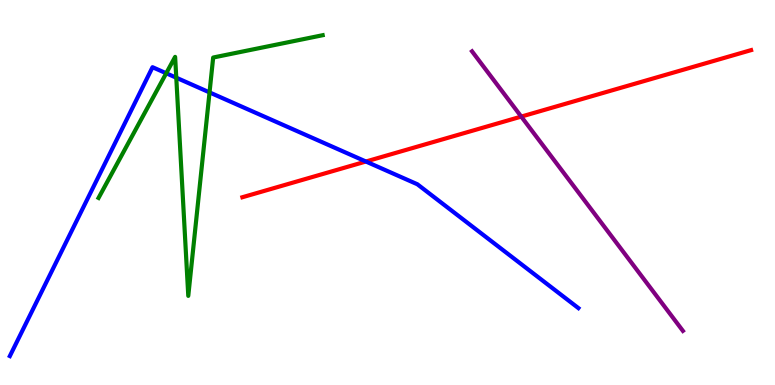[{'lines': ['blue', 'red'], 'intersections': [{'x': 4.72, 'y': 5.8}]}, {'lines': ['green', 'red'], 'intersections': []}, {'lines': ['purple', 'red'], 'intersections': [{'x': 6.73, 'y': 6.97}]}, {'lines': ['blue', 'green'], 'intersections': [{'x': 2.14, 'y': 8.1}, {'x': 2.27, 'y': 7.98}, {'x': 2.7, 'y': 7.6}]}, {'lines': ['blue', 'purple'], 'intersections': []}, {'lines': ['green', 'purple'], 'intersections': []}]